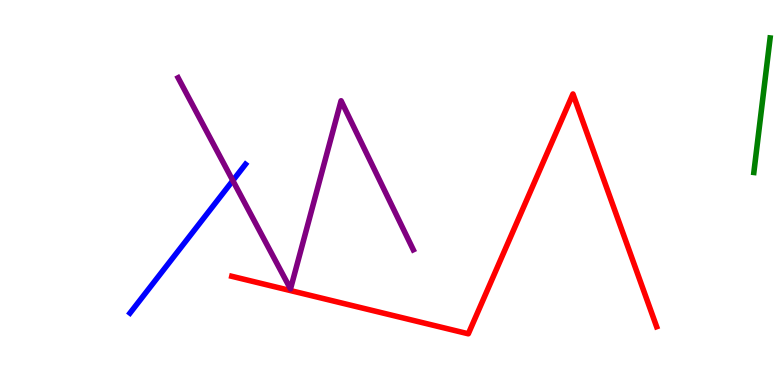[{'lines': ['blue', 'red'], 'intersections': []}, {'lines': ['green', 'red'], 'intersections': []}, {'lines': ['purple', 'red'], 'intersections': []}, {'lines': ['blue', 'green'], 'intersections': []}, {'lines': ['blue', 'purple'], 'intersections': [{'x': 3.0, 'y': 5.31}]}, {'lines': ['green', 'purple'], 'intersections': []}]